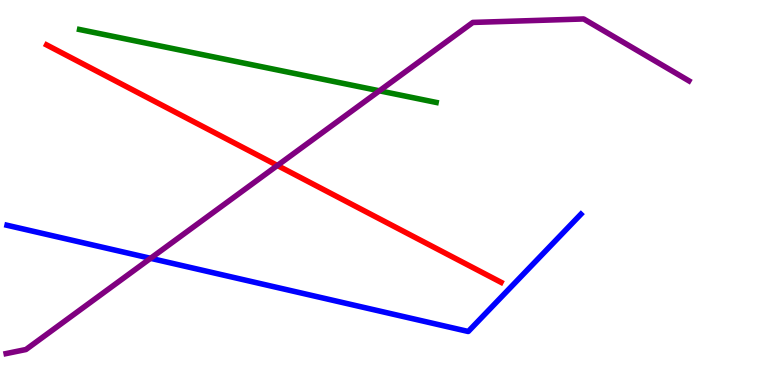[{'lines': ['blue', 'red'], 'intersections': []}, {'lines': ['green', 'red'], 'intersections': []}, {'lines': ['purple', 'red'], 'intersections': [{'x': 3.58, 'y': 5.7}]}, {'lines': ['blue', 'green'], 'intersections': []}, {'lines': ['blue', 'purple'], 'intersections': [{'x': 1.94, 'y': 3.29}]}, {'lines': ['green', 'purple'], 'intersections': [{'x': 4.9, 'y': 7.64}]}]